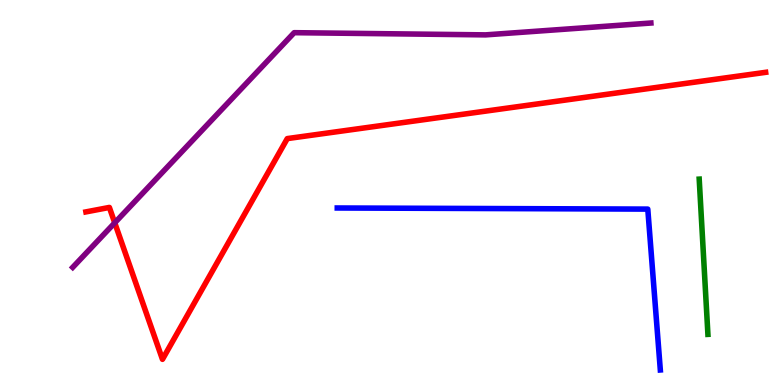[{'lines': ['blue', 'red'], 'intersections': []}, {'lines': ['green', 'red'], 'intersections': []}, {'lines': ['purple', 'red'], 'intersections': [{'x': 1.48, 'y': 4.21}]}, {'lines': ['blue', 'green'], 'intersections': []}, {'lines': ['blue', 'purple'], 'intersections': []}, {'lines': ['green', 'purple'], 'intersections': []}]